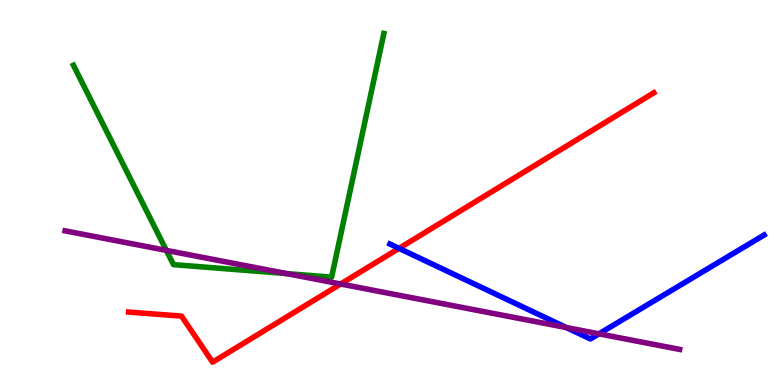[{'lines': ['blue', 'red'], 'intersections': [{'x': 5.15, 'y': 3.55}]}, {'lines': ['green', 'red'], 'intersections': []}, {'lines': ['purple', 'red'], 'intersections': [{'x': 4.4, 'y': 2.62}]}, {'lines': ['blue', 'green'], 'intersections': []}, {'lines': ['blue', 'purple'], 'intersections': [{'x': 7.31, 'y': 1.49}, {'x': 7.73, 'y': 1.33}]}, {'lines': ['green', 'purple'], 'intersections': [{'x': 2.15, 'y': 3.5}, {'x': 3.7, 'y': 2.89}]}]